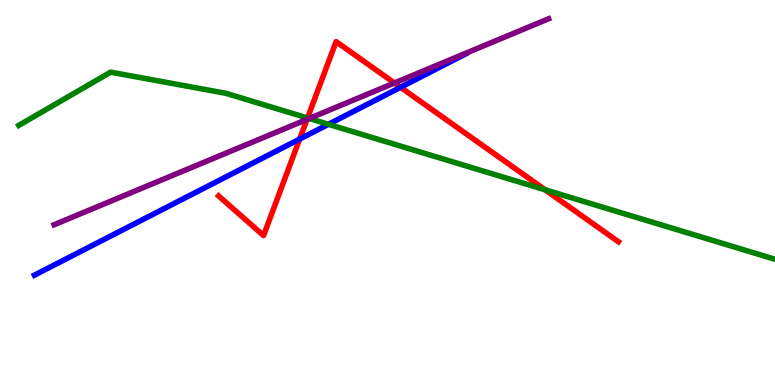[{'lines': ['blue', 'red'], 'intersections': [{'x': 3.87, 'y': 6.39}, {'x': 5.17, 'y': 7.73}]}, {'lines': ['green', 'red'], 'intersections': [{'x': 3.97, 'y': 6.94}, {'x': 7.03, 'y': 5.07}]}, {'lines': ['purple', 'red'], 'intersections': [{'x': 3.96, 'y': 6.9}, {'x': 5.09, 'y': 7.84}]}, {'lines': ['blue', 'green'], 'intersections': [{'x': 4.24, 'y': 6.77}]}, {'lines': ['blue', 'purple'], 'intersections': []}, {'lines': ['green', 'purple'], 'intersections': [{'x': 3.99, 'y': 6.92}]}]